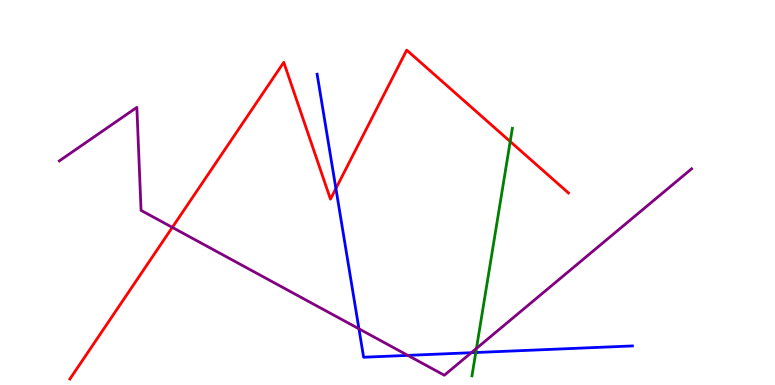[{'lines': ['blue', 'red'], 'intersections': [{'x': 4.33, 'y': 5.1}]}, {'lines': ['green', 'red'], 'intersections': [{'x': 6.58, 'y': 6.32}]}, {'lines': ['purple', 'red'], 'intersections': [{'x': 2.22, 'y': 4.09}]}, {'lines': ['blue', 'green'], 'intersections': [{'x': 6.14, 'y': 0.844}]}, {'lines': ['blue', 'purple'], 'intersections': [{'x': 4.63, 'y': 1.46}, {'x': 5.26, 'y': 0.769}, {'x': 6.08, 'y': 0.839}]}, {'lines': ['green', 'purple'], 'intersections': [{'x': 6.15, 'y': 0.95}]}]